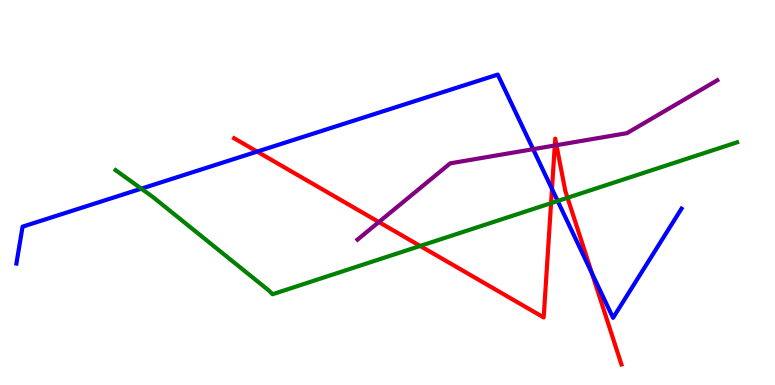[{'lines': ['blue', 'red'], 'intersections': [{'x': 3.32, 'y': 6.06}, {'x': 7.12, 'y': 5.09}, {'x': 7.64, 'y': 2.9}]}, {'lines': ['green', 'red'], 'intersections': [{'x': 5.42, 'y': 3.61}, {'x': 7.11, 'y': 4.72}, {'x': 7.32, 'y': 4.86}]}, {'lines': ['purple', 'red'], 'intersections': [{'x': 4.89, 'y': 4.23}, {'x': 7.16, 'y': 6.22}, {'x': 7.18, 'y': 6.23}]}, {'lines': ['blue', 'green'], 'intersections': [{'x': 1.82, 'y': 5.1}, {'x': 7.2, 'y': 4.78}]}, {'lines': ['blue', 'purple'], 'intersections': [{'x': 6.88, 'y': 6.13}]}, {'lines': ['green', 'purple'], 'intersections': []}]